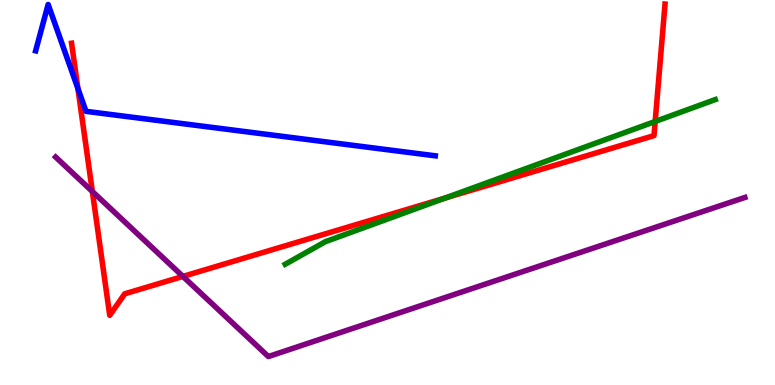[{'lines': ['blue', 'red'], 'intersections': [{'x': 1.01, 'y': 7.7}]}, {'lines': ['green', 'red'], 'intersections': [{'x': 5.74, 'y': 4.85}, {'x': 8.45, 'y': 6.84}]}, {'lines': ['purple', 'red'], 'intersections': [{'x': 1.19, 'y': 5.03}, {'x': 2.36, 'y': 2.82}]}, {'lines': ['blue', 'green'], 'intersections': []}, {'lines': ['blue', 'purple'], 'intersections': []}, {'lines': ['green', 'purple'], 'intersections': []}]